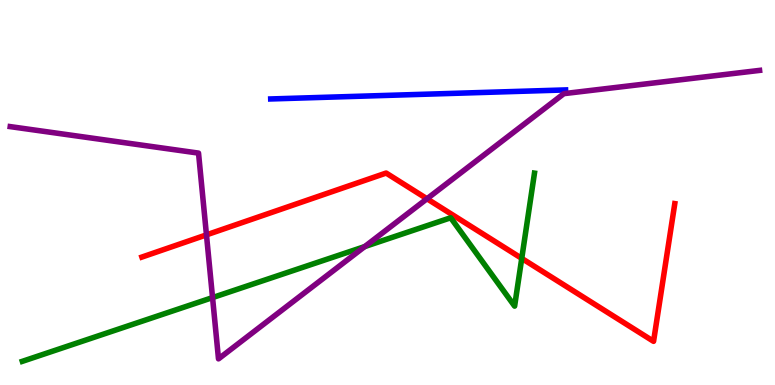[{'lines': ['blue', 'red'], 'intersections': []}, {'lines': ['green', 'red'], 'intersections': [{'x': 6.73, 'y': 3.29}]}, {'lines': ['purple', 'red'], 'intersections': [{'x': 2.66, 'y': 3.9}, {'x': 5.51, 'y': 4.84}]}, {'lines': ['blue', 'green'], 'intersections': []}, {'lines': ['blue', 'purple'], 'intersections': []}, {'lines': ['green', 'purple'], 'intersections': [{'x': 2.74, 'y': 2.27}, {'x': 4.71, 'y': 3.6}]}]